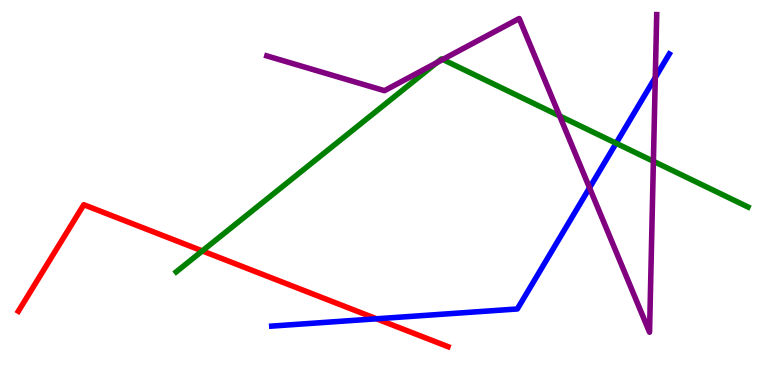[{'lines': ['blue', 'red'], 'intersections': [{'x': 4.86, 'y': 1.72}]}, {'lines': ['green', 'red'], 'intersections': [{'x': 2.61, 'y': 3.48}]}, {'lines': ['purple', 'red'], 'intersections': []}, {'lines': ['blue', 'green'], 'intersections': [{'x': 7.95, 'y': 6.28}]}, {'lines': ['blue', 'purple'], 'intersections': [{'x': 7.61, 'y': 5.12}, {'x': 8.46, 'y': 7.99}]}, {'lines': ['green', 'purple'], 'intersections': [{'x': 5.64, 'y': 8.37}, {'x': 5.71, 'y': 8.46}, {'x': 7.22, 'y': 6.99}, {'x': 8.43, 'y': 5.81}]}]